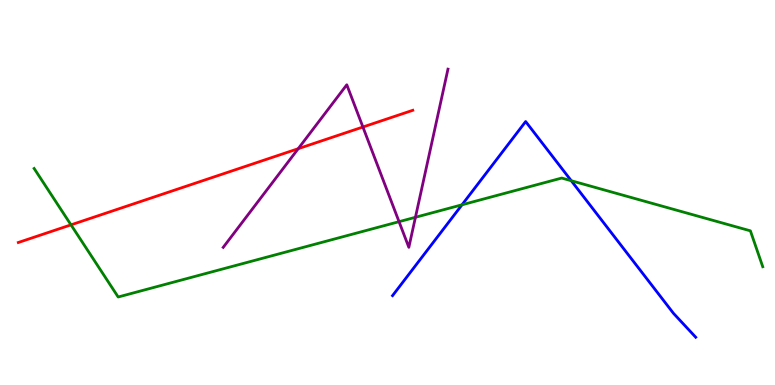[{'lines': ['blue', 'red'], 'intersections': []}, {'lines': ['green', 'red'], 'intersections': [{'x': 0.916, 'y': 4.16}]}, {'lines': ['purple', 'red'], 'intersections': [{'x': 3.85, 'y': 6.14}, {'x': 4.68, 'y': 6.7}]}, {'lines': ['blue', 'green'], 'intersections': [{'x': 5.96, 'y': 4.68}, {'x': 7.37, 'y': 5.31}]}, {'lines': ['blue', 'purple'], 'intersections': []}, {'lines': ['green', 'purple'], 'intersections': [{'x': 5.15, 'y': 4.24}, {'x': 5.36, 'y': 4.36}]}]